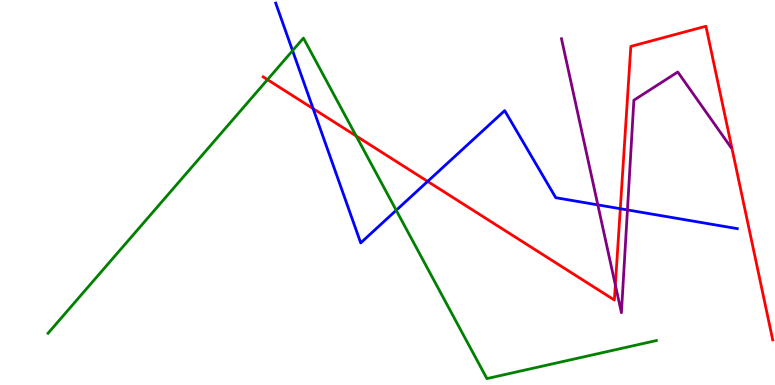[{'lines': ['blue', 'red'], 'intersections': [{'x': 4.04, 'y': 7.18}, {'x': 5.52, 'y': 5.29}, {'x': 8.0, 'y': 4.58}]}, {'lines': ['green', 'red'], 'intersections': [{'x': 3.45, 'y': 7.93}, {'x': 4.6, 'y': 6.47}]}, {'lines': ['purple', 'red'], 'intersections': [{'x': 7.94, 'y': 2.6}]}, {'lines': ['blue', 'green'], 'intersections': [{'x': 3.78, 'y': 8.68}, {'x': 5.11, 'y': 4.54}]}, {'lines': ['blue', 'purple'], 'intersections': [{'x': 7.71, 'y': 4.68}, {'x': 8.1, 'y': 4.55}]}, {'lines': ['green', 'purple'], 'intersections': []}]